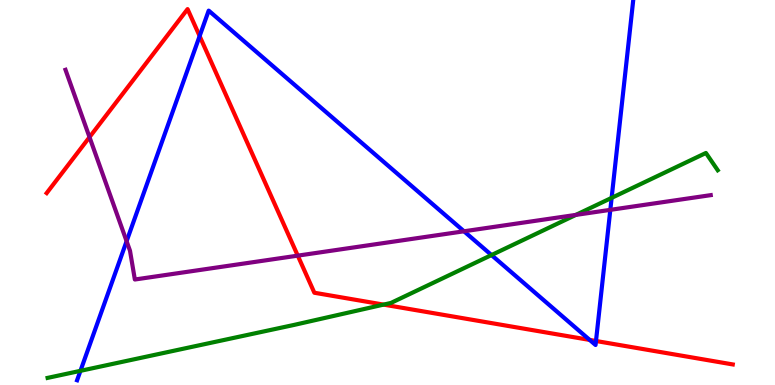[{'lines': ['blue', 'red'], 'intersections': [{'x': 2.58, 'y': 9.06}, {'x': 7.61, 'y': 1.17}, {'x': 7.69, 'y': 1.14}]}, {'lines': ['green', 'red'], 'intersections': [{'x': 4.95, 'y': 2.09}]}, {'lines': ['purple', 'red'], 'intersections': [{'x': 1.15, 'y': 6.44}, {'x': 3.84, 'y': 3.36}]}, {'lines': ['blue', 'green'], 'intersections': [{'x': 1.04, 'y': 0.368}, {'x': 6.34, 'y': 3.38}, {'x': 7.89, 'y': 4.86}]}, {'lines': ['blue', 'purple'], 'intersections': [{'x': 1.63, 'y': 3.73}, {'x': 5.99, 'y': 3.99}, {'x': 7.88, 'y': 4.55}]}, {'lines': ['green', 'purple'], 'intersections': [{'x': 7.43, 'y': 4.42}]}]